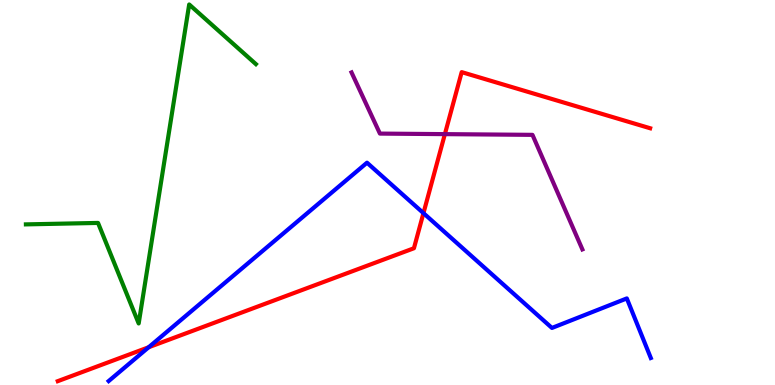[{'lines': ['blue', 'red'], 'intersections': [{'x': 1.92, 'y': 0.981}, {'x': 5.46, 'y': 4.46}]}, {'lines': ['green', 'red'], 'intersections': []}, {'lines': ['purple', 'red'], 'intersections': [{'x': 5.74, 'y': 6.52}]}, {'lines': ['blue', 'green'], 'intersections': []}, {'lines': ['blue', 'purple'], 'intersections': []}, {'lines': ['green', 'purple'], 'intersections': []}]